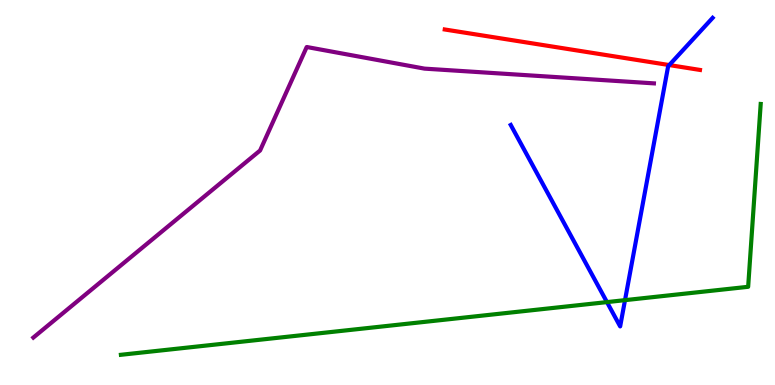[{'lines': ['blue', 'red'], 'intersections': [{'x': 8.64, 'y': 8.31}]}, {'lines': ['green', 'red'], 'intersections': []}, {'lines': ['purple', 'red'], 'intersections': []}, {'lines': ['blue', 'green'], 'intersections': [{'x': 7.83, 'y': 2.15}, {'x': 8.06, 'y': 2.2}]}, {'lines': ['blue', 'purple'], 'intersections': []}, {'lines': ['green', 'purple'], 'intersections': []}]